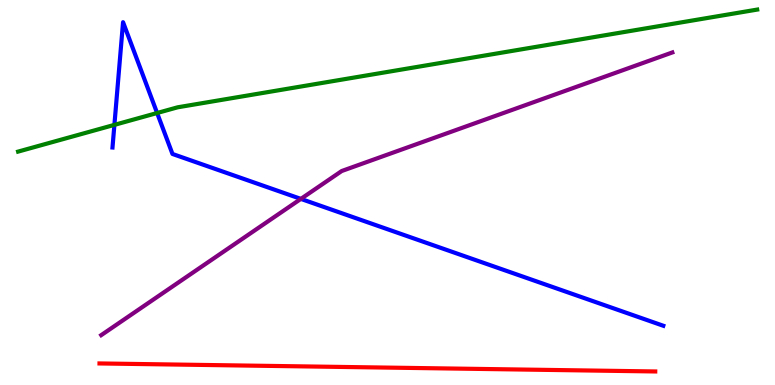[{'lines': ['blue', 'red'], 'intersections': []}, {'lines': ['green', 'red'], 'intersections': []}, {'lines': ['purple', 'red'], 'intersections': []}, {'lines': ['blue', 'green'], 'intersections': [{'x': 1.48, 'y': 6.76}, {'x': 2.03, 'y': 7.06}]}, {'lines': ['blue', 'purple'], 'intersections': [{'x': 3.88, 'y': 4.83}]}, {'lines': ['green', 'purple'], 'intersections': []}]